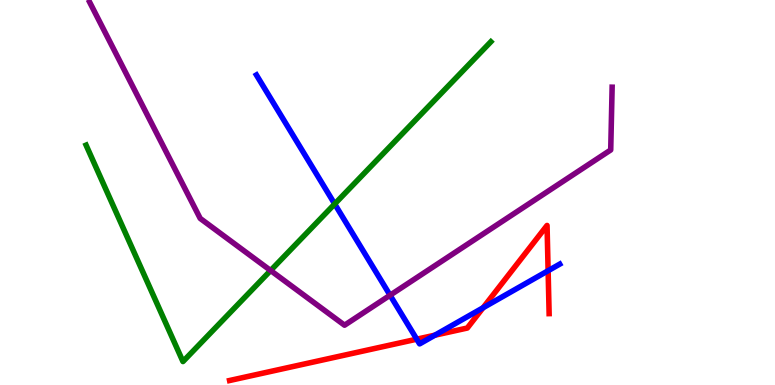[{'lines': ['blue', 'red'], 'intersections': [{'x': 5.38, 'y': 1.19}, {'x': 5.61, 'y': 1.29}, {'x': 6.23, 'y': 2.01}, {'x': 7.07, 'y': 2.97}]}, {'lines': ['green', 'red'], 'intersections': []}, {'lines': ['purple', 'red'], 'intersections': []}, {'lines': ['blue', 'green'], 'intersections': [{'x': 4.32, 'y': 4.7}]}, {'lines': ['blue', 'purple'], 'intersections': [{'x': 5.03, 'y': 2.33}]}, {'lines': ['green', 'purple'], 'intersections': [{'x': 3.49, 'y': 2.97}]}]